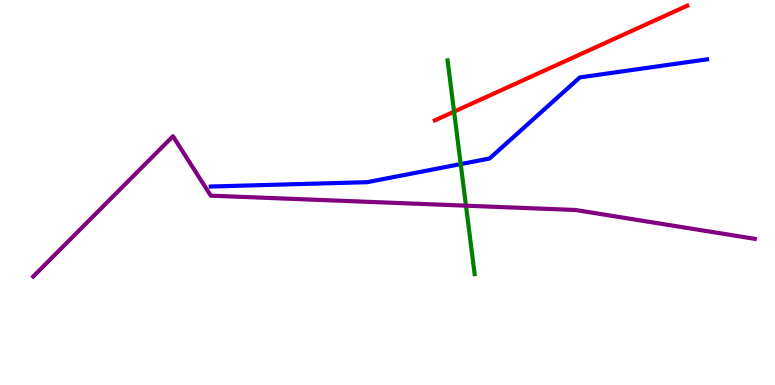[{'lines': ['blue', 'red'], 'intersections': []}, {'lines': ['green', 'red'], 'intersections': [{'x': 5.86, 'y': 7.1}]}, {'lines': ['purple', 'red'], 'intersections': []}, {'lines': ['blue', 'green'], 'intersections': [{'x': 5.94, 'y': 5.74}]}, {'lines': ['blue', 'purple'], 'intersections': []}, {'lines': ['green', 'purple'], 'intersections': [{'x': 6.01, 'y': 4.66}]}]